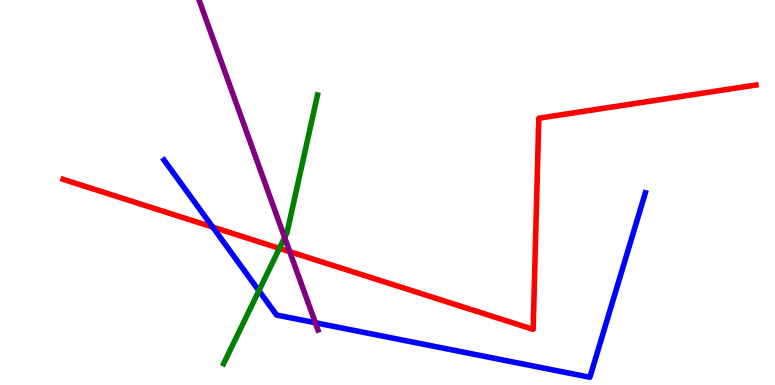[{'lines': ['blue', 'red'], 'intersections': [{'x': 2.74, 'y': 4.1}]}, {'lines': ['green', 'red'], 'intersections': [{'x': 3.61, 'y': 3.55}]}, {'lines': ['purple', 'red'], 'intersections': [{'x': 3.74, 'y': 3.46}]}, {'lines': ['blue', 'green'], 'intersections': [{'x': 3.34, 'y': 2.45}]}, {'lines': ['blue', 'purple'], 'intersections': [{'x': 4.07, 'y': 1.62}]}, {'lines': ['green', 'purple'], 'intersections': [{'x': 3.67, 'y': 3.83}]}]